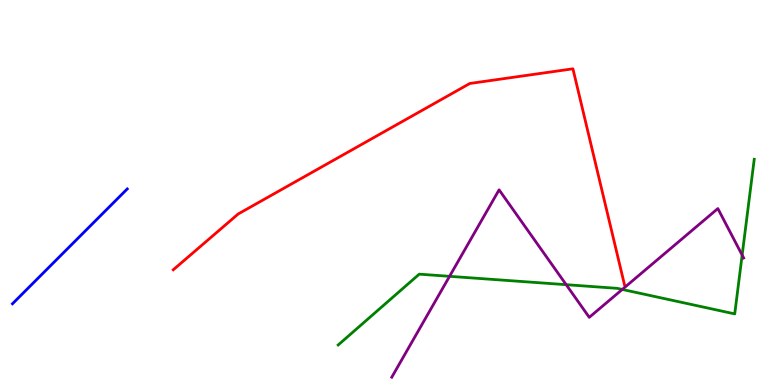[{'lines': ['blue', 'red'], 'intersections': []}, {'lines': ['green', 'red'], 'intersections': []}, {'lines': ['purple', 'red'], 'intersections': []}, {'lines': ['blue', 'green'], 'intersections': []}, {'lines': ['blue', 'purple'], 'intersections': []}, {'lines': ['green', 'purple'], 'intersections': [{'x': 5.8, 'y': 2.82}, {'x': 7.31, 'y': 2.61}, {'x': 8.03, 'y': 2.48}, {'x': 9.58, 'y': 3.37}]}]